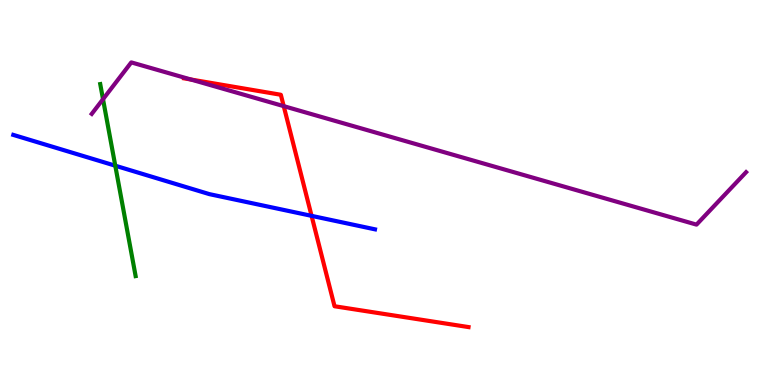[{'lines': ['blue', 'red'], 'intersections': [{'x': 4.02, 'y': 4.39}]}, {'lines': ['green', 'red'], 'intersections': []}, {'lines': ['purple', 'red'], 'intersections': [{'x': 2.46, 'y': 7.93}, {'x': 3.66, 'y': 7.24}]}, {'lines': ['blue', 'green'], 'intersections': [{'x': 1.49, 'y': 5.7}]}, {'lines': ['blue', 'purple'], 'intersections': []}, {'lines': ['green', 'purple'], 'intersections': [{'x': 1.33, 'y': 7.42}]}]